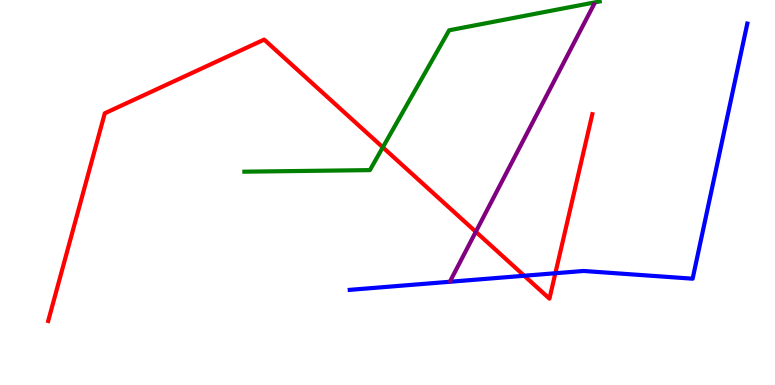[{'lines': ['blue', 'red'], 'intersections': [{'x': 6.76, 'y': 2.84}, {'x': 7.17, 'y': 2.9}]}, {'lines': ['green', 'red'], 'intersections': [{'x': 4.94, 'y': 6.17}]}, {'lines': ['purple', 'red'], 'intersections': [{'x': 6.14, 'y': 3.98}]}, {'lines': ['blue', 'green'], 'intersections': []}, {'lines': ['blue', 'purple'], 'intersections': []}, {'lines': ['green', 'purple'], 'intersections': []}]